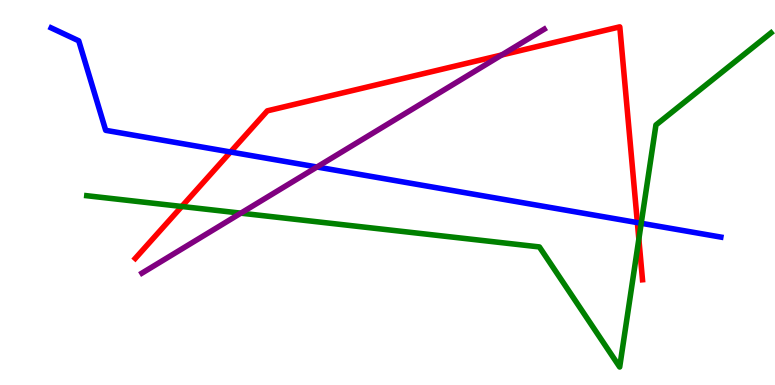[{'lines': ['blue', 'red'], 'intersections': [{'x': 2.97, 'y': 6.05}, {'x': 8.22, 'y': 4.22}]}, {'lines': ['green', 'red'], 'intersections': [{'x': 2.35, 'y': 4.64}, {'x': 8.24, 'y': 3.79}]}, {'lines': ['purple', 'red'], 'intersections': [{'x': 6.47, 'y': 8.57}]}, {'lines': ['blue', 'green'], 'intersections': [{'x': 8.27, 'y': 4.2}]}, {'lines': ['blue', 'purple'], 'intersections': [{'x': 4.09, 'y': 5.66}]}, {'lines': ['green', 'purple'], 'intersections': [{'x': 3.11, 'y': 4.46}]}]